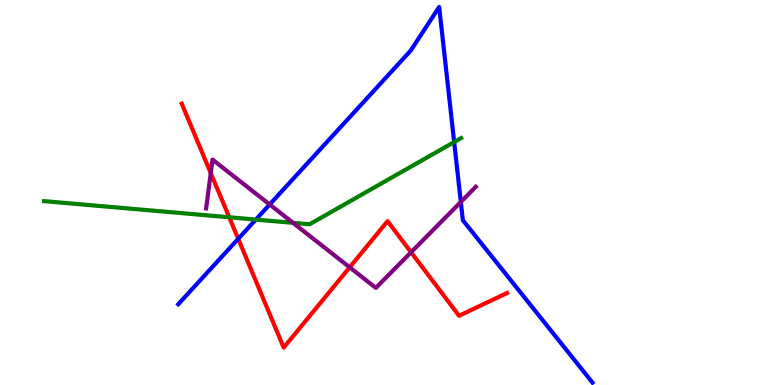[{'lines': ['blue', 'red'], 'intersections': [{'x': 3.07, 'y': 3.8}]}, {'lines': ['green', 'red'], 'intersections': [{'x': 2.96, 'y': 4.36}]}, {'lines': ['purple', 'red'], 'intersections': [{'x': 2.72, 'y': 5.5}, {'x': 4.51, 'y': 3.06}, {'x': 5.3, 'y': 3.45}]}, {'lines': ['blue', 'green'], 'intersections': [{'x': 3.3, 'y': 4.3}, {'x': 5.86, 'y': 6.31}]}, {'lines': ['blue', 'purple'], 'intersections': [{'x': 3.48, 'y': 4.69}, {'x': 5.95, 'y': 4.75}]}, {'lines': ['green', 'purple'], 'intersections': [{'x': 3.78, 'y': 4.21}]}]